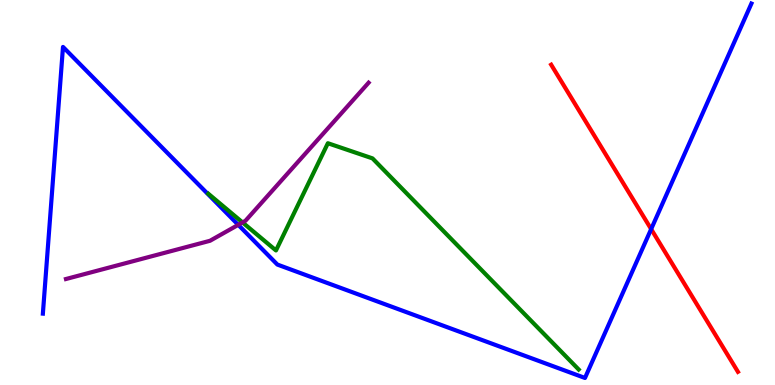[{'lines': ['blue', 'red'], 'intersections': [{'x': 8.4, 'y': 4.05}]}, {'lines': ['green', 'red'], 'intersections': []}, {'lines': ['purple', 'red'], 'intersections': []}, {'lines': ['blue', 'green'], 'intersections': []}, {'lines': ['blue', 'purple'], 'intersections': [{'x': 3.07, 'y': 4.16}]}, {'lines': ['green', 'purple'], 'intersections': [{'x': 3.13, 'y': 4.22}]}]